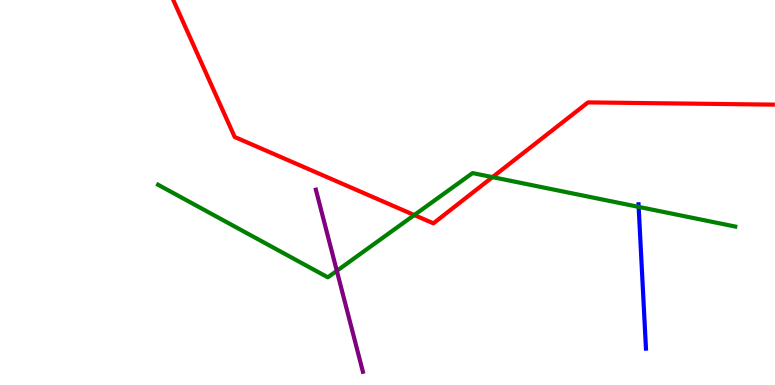[{'lines': ['blue', 'red'], 'intersections': []}, {'lines': ['green', 'red'], 'intersections': [{'x': 5.35, 'y': 4.41}, {'x': 6.35, 'y': 5.4}]}, {'lines': ['purple', 'red'], 'intersections': []}, {'lines': ['blue', 'green'], 'intersections': [{'x': 8.24, 'y': 4.63}]}, {'lines': ['blue', 'purple'], 'intersections': []}, {'lines': ['green', 'purple'], 'intersections': [{'x': 4.35, 'y': 2.97}]}]